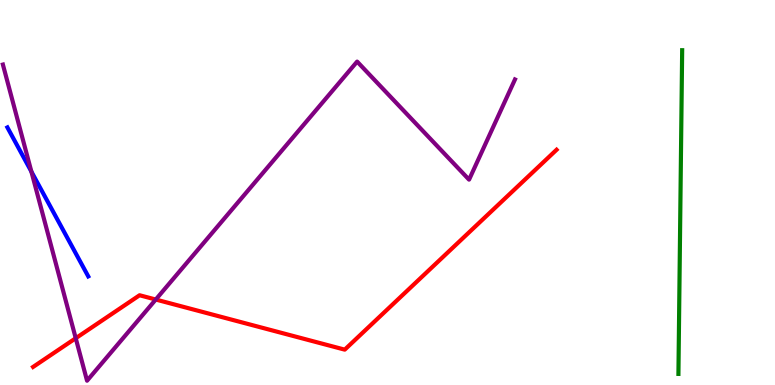[{'lines': ['blue', 'red'], 'intersections': []}, {'lines': ['green', 'red'], 'intersections': []}, {'lines': ['purple', 'red'], 'intersections': [{'x': 0.977, 'y': 1.21}, {'x': 2.01, 'y': 2.22}]}, {'lines': ['blue', 'green'], 'intersections': []}, {'lines': ['blue', 'purple'], 'intersections': [{'x': 0.405, 'y': 5.54}]}, {'lines': ['green', 'purple'], 'intersections': []}]